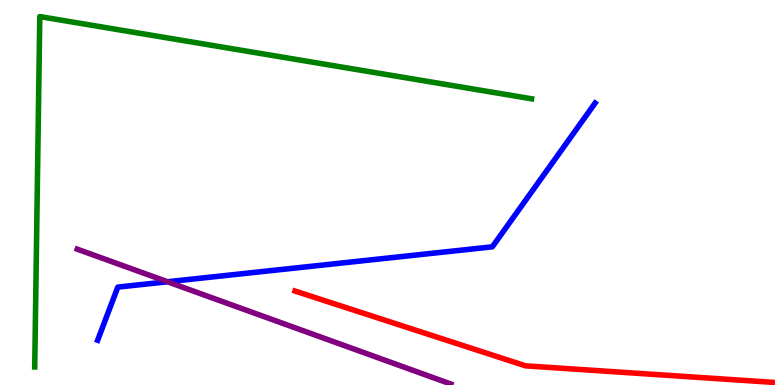[{'lines': ['blue', 'red'], 'intersections': []}, {'lines': ['green', 'red'], 'intersections': []}, {'lines': ['purple', 'red'], 'intersections': []}, {'lines': ['blue', 'green'], 'intersections': []}, {'lines': ['blue', 'purple'], 'intersections': [{'x': 2.16, 'y': 2.68}]}, {'lines': ['green', 'purple'], 'intersections': []}]